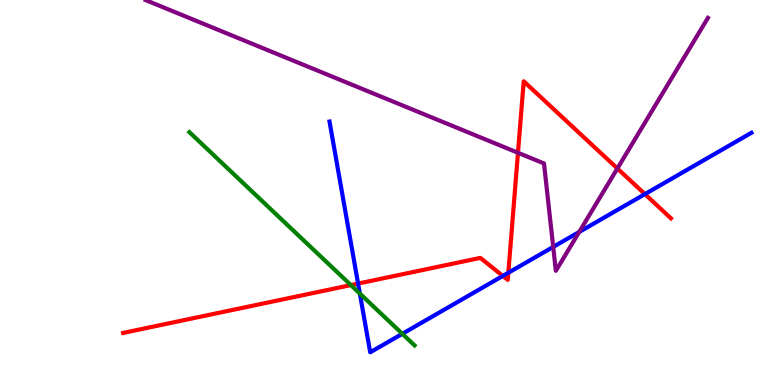[{'lines': ['blue', 'red'], 'intersections': [{'x': 4.62, 'y': 2.63}, {'x': 6.49, 'y': 2.83}, {'x': 6.56, 'y': 2.92}, {'x': 8.32, 'y': 4.96}]}, {'lines': ['green', 'red'], 'intersections': [{'x': 4.53, 'y': 2.6}]}, {'lines': ['purple', 'red'], 'intersections': [{'x': 6.68, 'y': 6.03}, {'x': 7.97, 'y': 5.62}]}, {'lines': ['blue', 'green'], 'intersections': [{'x': 4.64, 'y': 2.37}, {'x': 5.19, 'y': 1.33}]}, {'lines': ['blue', 'purple'], 'intersections': [{'x': 7.14, 'y': 3.59}, {'x': 7.47, 'y': 3.98}]}, {'lines': ['green', 'purple'], 'intersections': []}]